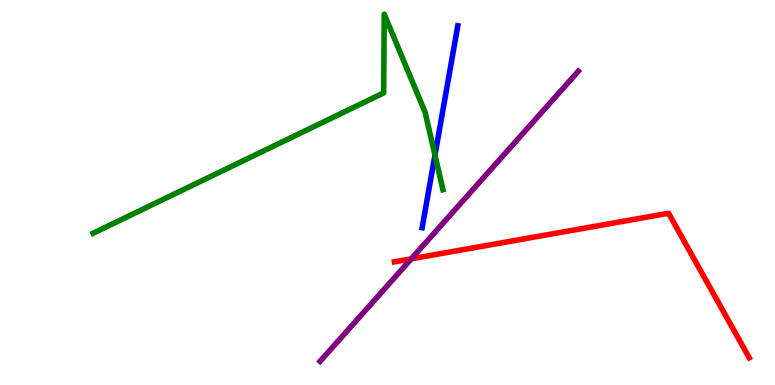[{'lines': ['blue', 'red'], 'intersections': []}, {'lines': ['green', 'red'], 'intersections': []}, {'lines': ['purple', 'red'], 'intersections': [{'x': 5.31, 'y': 3.28}]}, {'lines': ['blue', 'green'], 'intersections': [{'x': 5.61, 'y': 5.97}]}, {'lines': ['blue', 'purple'], 'intersections': []}, {'lines': ['green', 'purple'], 'intersections': []}]